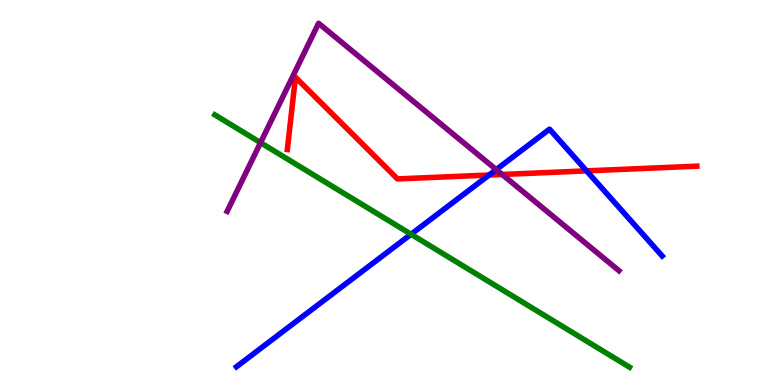[{'lines': ['blue', 'red'], 'intersections': [{'x': 6.31, 'y': 5.45}, {'x': 7.57, 'y': 5.56}]}, {'lines': ['green', 'red'], 'intersections': []}, {'lines': ['purple', 'red'], 'intersections': [{'x': 6.48, 'y': 5.47}]}, {'lines': ['blue', 'green'], 'intersections': [{'x': 5.3, 'y': 3.92}]}, {'lines': ['blue', 'purple'], 'intersections': [{'x': 6.4, 'y': 5.59}]}, {'lines': ['green', 'purple'], 'intersections': [{'x': 3.36, 'y': 6.29}]}]